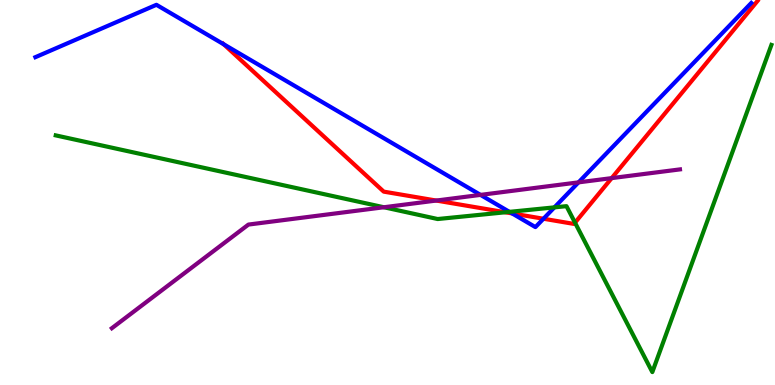[{'lines': ['blue', 'red'], 'intersections': [{'x': 2.89, 'y': 8.85}, {'x': 6.61, 'y': 4.46}, {'x': 7.01, 'y': 4.32}]}, {'lines': ['green', 'red'], 'intersections': [{'x': 6.52, 'y': 4.49}, {'x': 7.42, 'y': 4.22}]}, {'lines': ['purple', 'red'], 'intersections': [{'x': 5.63, 'y': 4.79}, {'x': 7.89, 'y': 5.37}]}, {'lines': ['blue', 'green'], 'intersections': [{'x': 6.57, 'y': 4.5}, {'x': 7.15, 'y': 4.61}]}, {'lines': ['blue', 'purple'], 'intersections': [{'x': 6.2, 'y': 4.94}, {'x': 7.46, 'y': 5.26}]}, {'lines': ['green', 'purple'], 'intersections': [{'x': 4.95, 'y': 4.62}]}]